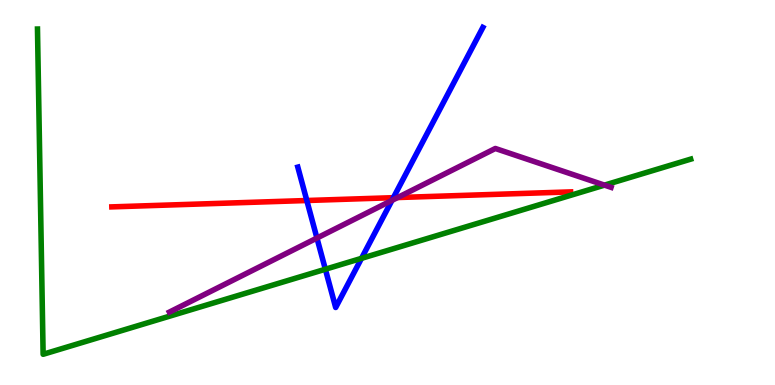[{'lines': ['blue', 'red'], 'intersections': [{'x': 3.96, 'y': 4.79}, {'x': 5.08, 'y': 4.87}]}, {'lines': ['green', 'red'], 'intersections': []}, {'lines': ['purple', 'red'], 'intersections': [{'x': 5.13, 'y': 4.87}]}, {'lines': ['blue', 'green'], 'intersections': [{'x': 4.2, 'y': 3.01}, {'x': 4.66, 'y': 3.29}]}, {'lines': ['blue', 'purple'], 'intersections': [{'x': 4.09, 'y': 3.82}, {'x': 5.06, 'y': 4.8}]}, {'lines': ['green', 'purple'], 'intersections': [{'x': 7.8, 'y': 5.19}]}]